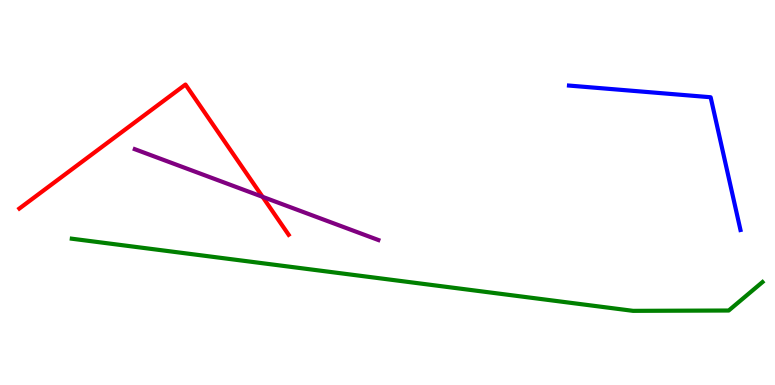[{'lines': ['blue', 'red'], 'intersections': []}, {'lines': ['green', 'red'], 'intersections': []}, {'lines': ['purple', 'red'], 'intersections': [{'x': 3.39, 'y': 4.89}]}, {'lines': ['blue', 'green'], 'intersections': []}, {'lines': ['blue', 'purple'], 'intersections': []}, {'lines': ['green', 'purple'], 'intersections': []}]